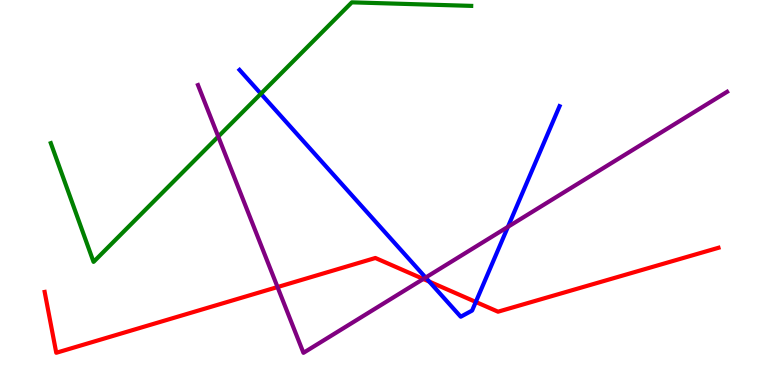[{'lines': ['blue', 'red'], 'intersections': [{'x': 5.54, 'y': 2.69}, {'x': 6.14, 'y': 2.16}]}, {'lines': ['green', 'red'], 'intersections': []}, {'lines': ['purple', 'red'], 'intersections': [{'x': 3.58, 'y': 2.54}, {'x': 5.46, 'y': 2.75}]}, {'lines': ['blue', 'green'], 'intersections': [{'x': 3.37, 'y': 7.57}]}, {'lines': ['blue', 'purple'], 'intersections': [{'x': 5.49, 'y': 2.79}, {'x': 6.55, 'y': 4.11}]}, {'lines': ['green', 'purple'], 'intersections': [{'x': 2.82, 'y': 6.45}]}]